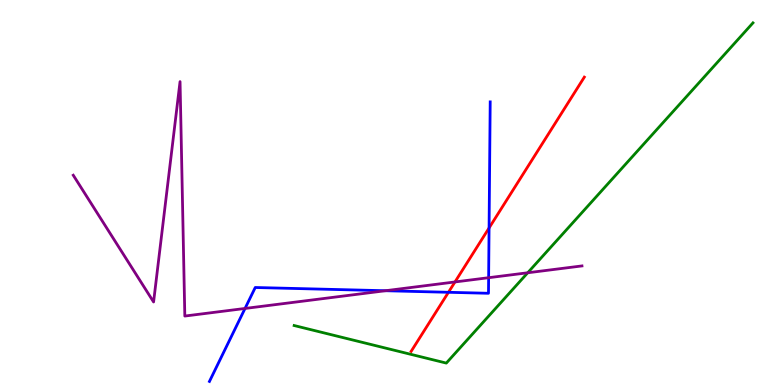[{'lines': ['blue', 'red'], 'intersections': [{'x': 5.79, 'y': 2.41}, {'x': 6.31, 'y': 4.08}]}, {'lines': ['green', 'red'], 'intersections': []}, {'lines': ['purple', 'red'], 'intersections': [{'x': 5.87, 'y': 2.68}]}, {'lines': ['blue', 'green'], 'intersections': []}, {'lines': ['blue', 'purple'], 'intersections': [{'x': 3.16, 'y': 1.99}, {'x': 4.97, 'y': 2.45}, {'x': 6.3, 'y': 2.79}]}, {'lines': ['green', 'purple'], 'intersections': [{'x': 6.81, 'y': 2.92}]}]